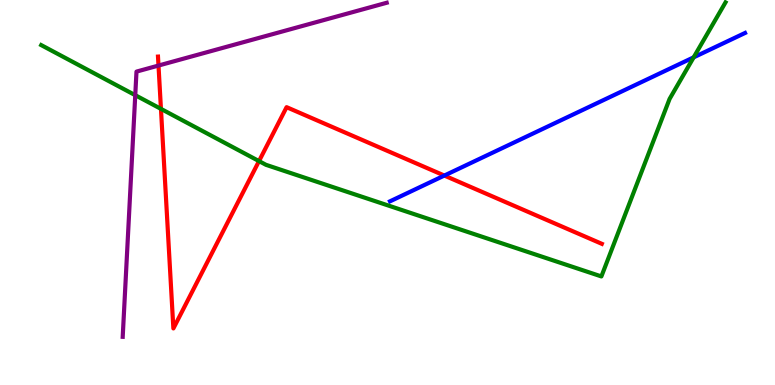[{'lines': ['blue', 'red'], 'intersections': [{'x': 5.73, 'y': 5.44}]}, {'lines': ['green', 'red'], 'intersections': [{'x': 2.08, 'y': 7.17}, {'x': 3.34, 'y': 5.82}]}, {'lines': ['purple', 'red'], 'intersections': [{'x': 2.05, 'y': 8.3}]}, {'lines': ['blue', 'green'], 'intersections': [{'x': 8.95, 'y': 8.51}]}, {'lines': ['blue', 'purple'], 'intersections': []}, {'lines': ['green', 'purple'], 'intersections': [{'x': 1.75, 'y': 7.53}]}]